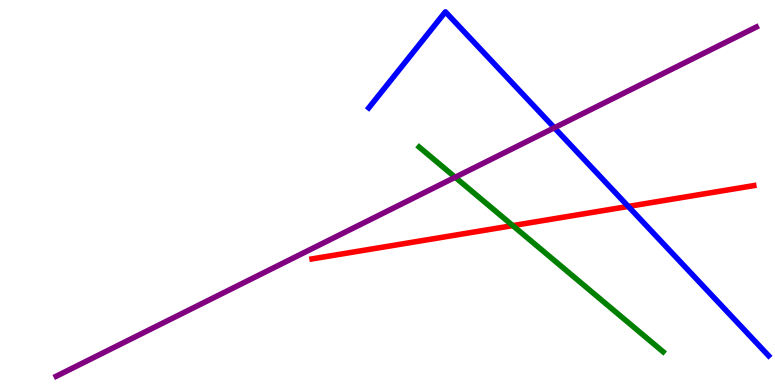[{'lines': ['blue', 'red'], 'intersections': [{'x': 8.11, 'y': 4.64}]}, {'lines': ['green', 'red'], 'intersections': [{'x': 6.62, 'y': 4.14}]}, {'lines': ['purple', 'red'], 'intersections': []}, {'lines': ['blue', 'green'], 'intersections': []}, {'lines': ['blue', 'purple'], 'intersections': [{'x': 7.15, 'y': 6.68}]}, {'lines': ['green', 'purple'], 'intersections': [{'x': 5.87, 'y': 5.4}]}]